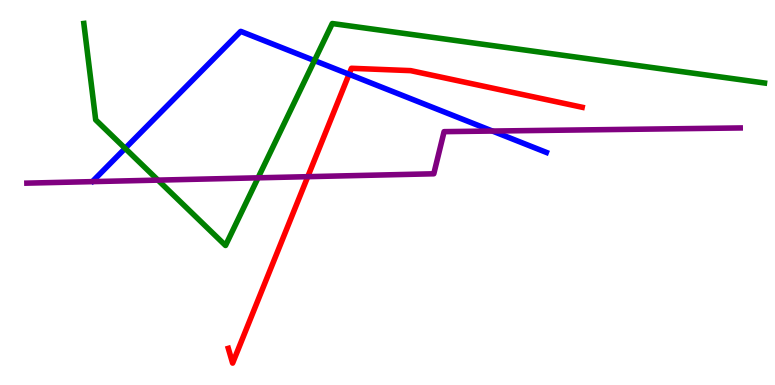[{'lines': ['blue', 'red'], 'intersections': [{'x': 4.5, 'y': 8.07}]}, {'lines': ['green', 'red'], 'intersections': []}, {'lines': ['purple', 'red'], 'intersections': [{'x': 3.97, 'y': 5.41}]}, {'lines': ['blue', 'green'], 'intersections': [{'x': 1.61, 'y': 6.15}, {'x': 4.06, 'y': 8.43}]}, {'lines': ['blue', 'purple'], 'intersections': [{'x': 6.35, 'y': 6.6}]}, {'lines': ['green', 'purple'], 'intersections': [{'x': 2.04, 'y': 5.32}, {'x': 3.33, 'y': 5.38}]}]